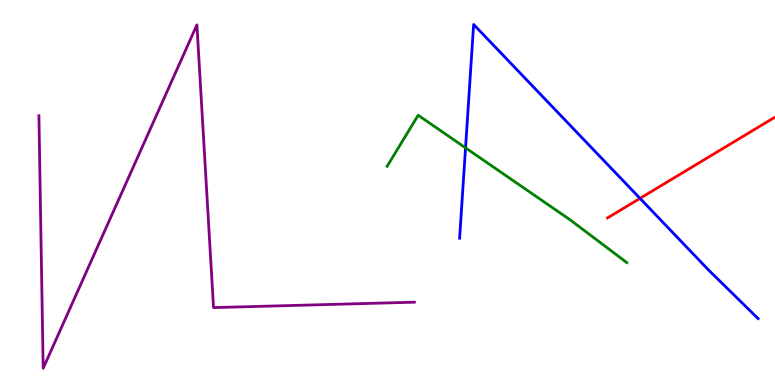[{'lines': ['blue', 'red'], 'intersections': [{'x': 8.26, 'y': 4.85}]}, {'lines': ['green', 'red'], 'intersections': []}, {'lines': ['purple', 'red'], 'intersections': []}, {'lines': ['blue', 'green'], 'intersections': [{'x': 6.01, 'y': 6.16}]}, {'lines': ['blue', 'purple'], 'intersections': []}, {'lines': ['green', 'purple'], 'intersections': []}]